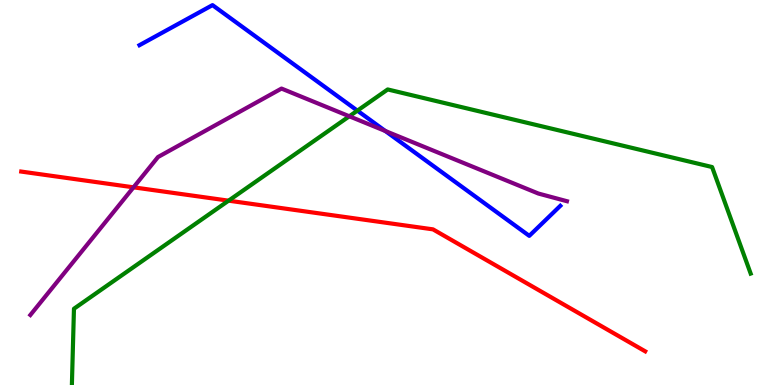[{'lines': ['blue', 'red'], 'intersections': []}, {'lines': ['green', 'red'], 'intersections': [{'x': 2.95, 'y': 4.79}]}, {'lines': ['purple', 'red'], 'intersections': [{'x': 1.72, 'y': 5.13}]}, {'lines': ['blue', 'green'], 'intersections': [{'x': 4.61, 'y': 7.13}]}, {'lines': ['blue', 'purple'], 'intersections': [{'x': 4.97, 'y': 6.6}]}, {'lines': ['green', 'purple'], 'intersections': [{'x': 4.51, 'y': 6.98}]}]